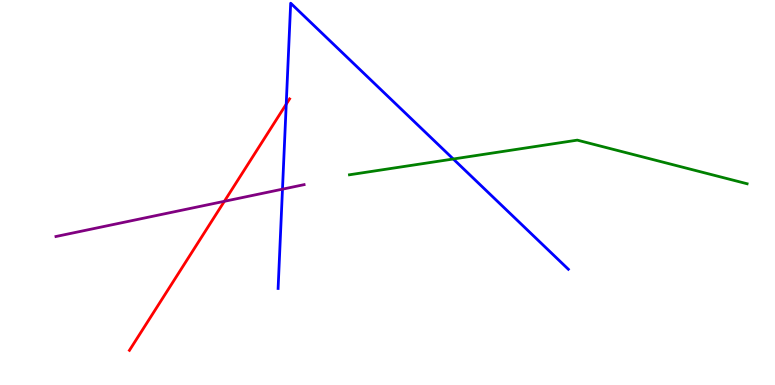[{'lines': ['blue', 'red'], 'intersections': [{'x': 3.69, 'y': 7.29}]}, {'lines': ['green', 'red'], 'intersections': []}, {'lines': ['purple', 'red'], 'intersections': [{'x': 2.9, 'y': 4.77}]}, {'lines': ['blue', 'green'], 'intersections': [{'x': 5.85, 'y': 5.87}]}, {'lines': ['blue', 'purple'], 'intersections': [{'x': 3.64, 'y': 5.09}]}, {'lines': ['green', 'purple'], 'intersections': []}]